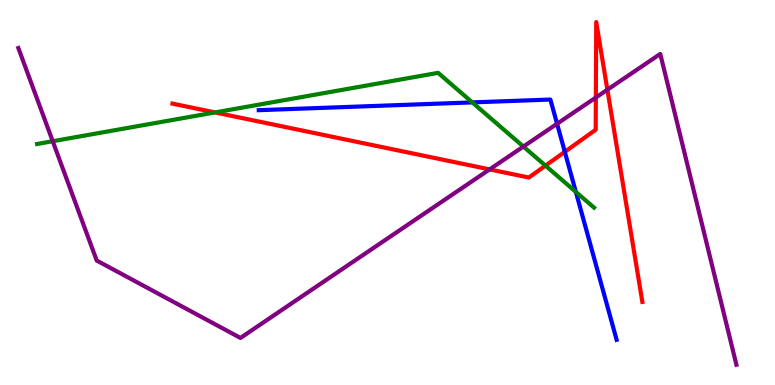[{'lines': ['blue', 'red'], 'intersections': [{'x': 7.29, 'y': 6.06}]}, {'lines': ['green', 'red'], 'intersections': [{'x': 2.77, 'y': 7.08}, {'x': 7.04, 'y': 5.7}]}, {'lines': ['purple', 'red'], 'intersections': [{'x': 6.32, 'y': 5.6}, {'x': 7.69, 'y': 7.47}, {'x': 7.84, 'y': 7.67}]}, {'lines': ['blue', 'green'], 'intersections': [{'x': 6.09, 'y': 7.34}, {'x': 7.43, 'y': 5.02}]}, {'lines': ['blue', 'purple'], 'intersections': [{'x': 7.19, 'y': 6.79}]}, {'lines': ['green', 'purple'], 'intersections': [{'x': 0.68, 'y': 6.33}, {'x': 6.75, 'y': 6.19}]}]